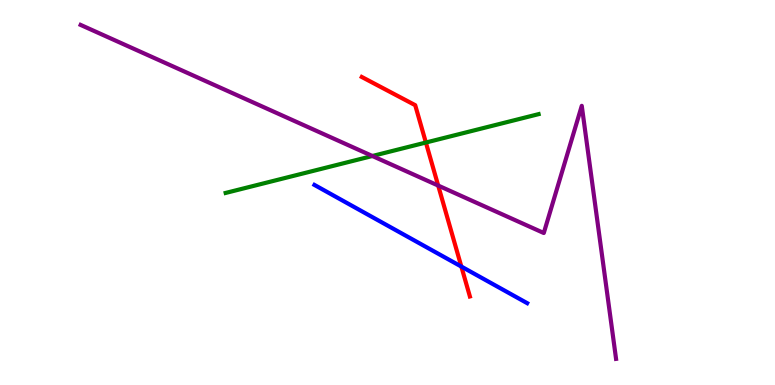[{'lines': ['blue', 'red'], 'intersections': [{'x': 5.95, 'y': 3.08}]}, {'lines': ['green', 'red'], 'intersections': [{'x': 5.5, 'y': 6.3}]}, {'lines': ['purple', 'red'], 'intersections': [{'x': 5.65, 'y': 5.18}]}, {'lines': ['blue', 'green'], 'intersections': []}, {'lines': ['blue', 'purple'], 'intersections': []}, {'lines': ['green', 'purple'], 'intersections': [{'x': 4.8, 'y': 5.95}]}]